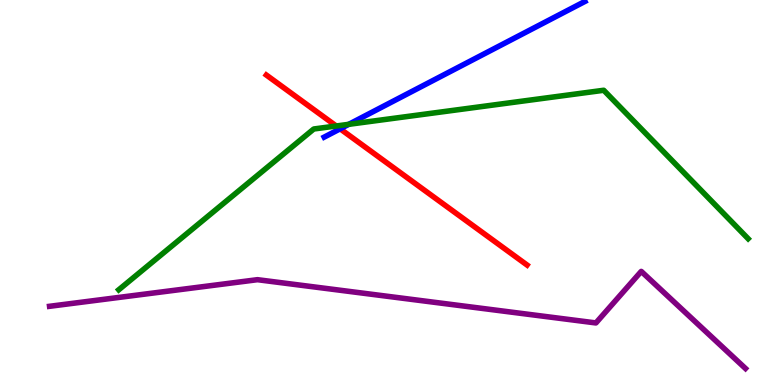[{'lines': ['blue', 'red'], 'intersections': [{'x': 4.39, 'y': 6.65}]}, {'lines': ['green', 'red'], 'intersections': [{'x': 4.34, 'y': 6.73}]}, {'lines': ['purple', 'red'], 'intersections': []}, {'lines': ['blue', 'green'], 'intersections': [{'x': 4.5, 'y': 6.77}]}, {'lines': ['blue', 'purple'], 'intersections': []}, {'lines': ['green', 'purple'], 'intersections': []}]